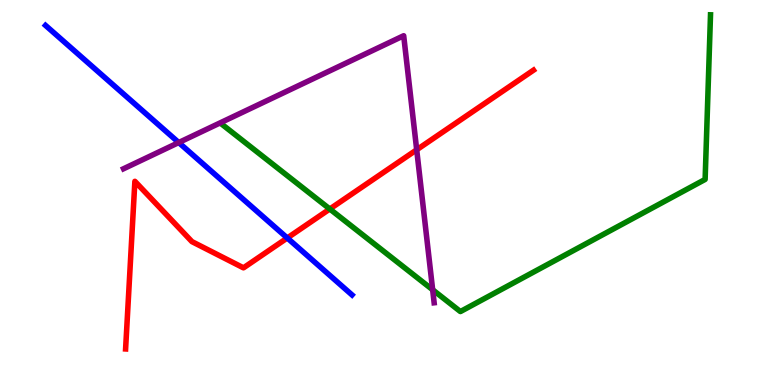[{'lines': ['blue', 'red'], 'intersections': [{'x': 3.71, 'y': 3.82}]}, {'lines': ['green', 'red'], 'intersections': [{'x': 4.26, 'y': 4.57}]}, {'lines': ['purple', 'red'], 'intersections': [{'x': 5.38, 'y': 6.11}]}, {'lines': ['blue', 'green'], 'intersections': []}, {'lines': ['blue', 'purple'], 'intersections': [{'x': 2.31, 'y': 6.3}]}, {'lines': ['green', 'purple'], 'intersections': [{'x': 5.58, 'y': 2.47}]}]